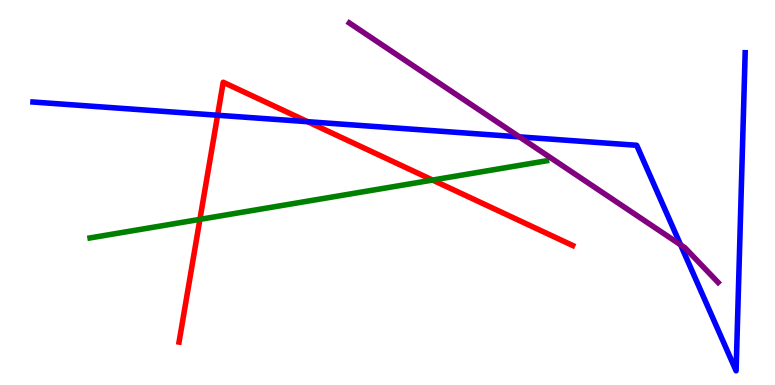[{'lines': ['blue', 'red'], 'intersections': [{'x': 2.81, 'y': 7.01}, {'x': 3.97, 'y': 6.84}]}, {'lines': ['green', 'red'], 'intersections': [{'x': 2.58, 'y': 4.3}, {'x': 5.58, 'y': 5.32}]}, {'lines': ['purple', 'red'], 'intersections': []}, {'lines': ['blue', 'green'], 'intersections': []}, {'lines': ['blue', 'purple'], 'intersections': [{'x': 6.7, 'y': 6.44}, {'x': 8.78, 'y': 3.64}]}, {'lines': ['green', 'purple'], 'intersections': []}]